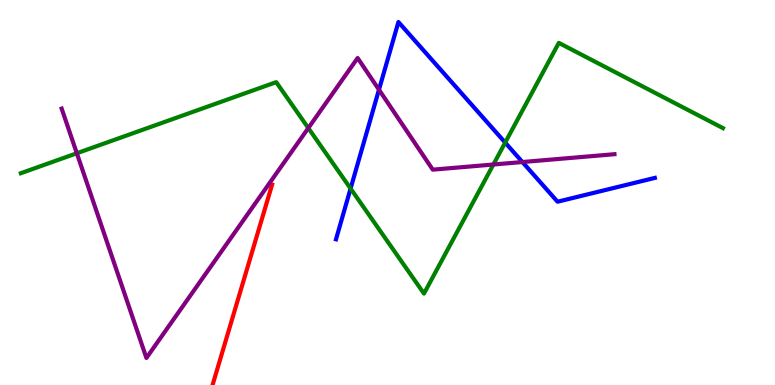[{'lines': ['blue', 'red'], 'intersections': []}, {'lines': ['green', 'red'], 'intersections': []}, {'lines': ['purple', 'red'], 'intersections': []}, {'lines': ['blue', 'green'], 'intersections': [{'x': 4.52, 'y': 5.1}, {'x': 6.52, 'y': 6.3}]}, {'lines': ['blue', 'purple'], 'intersections': [{'x': 4.89, 'y': 7.67}, {'x': 6.74, 'y': 5.79}]}, {'lines': ['green', 'purple'], 'intersections': [{'x': 0.991, 'y': 6.02}, {'x': 3.98, 'y': 6.67}, {'x': 6.37, 'y': 5.73}]}]